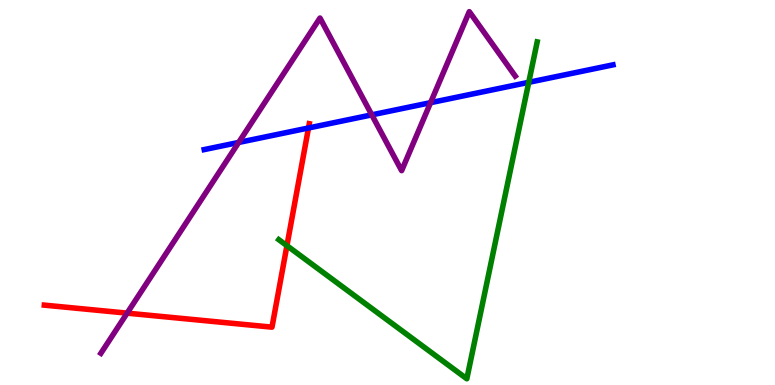[{'lines': ['blue', 'red'], 'intersections': [{'x': 3.98, 'y': 6.68}]}, {'lines': ['green', 'red'], 'intersections': [{'x': 3.7, 'y': 3.62}]}, {'lines': ['purple', 'red'], 'intersections': [{'x': 1.64, 'y': 1.87}]}, {'lines': ['blue', 'green'], 'intersections': [{'x': 6.82, 'y': 7.86}]}, {'lines': ['blue', 'purple'], 'intersections': [{'x': 3.08, 'y': 6.3}, {'x': 4.8, 'y': 7.02}, {'x': 5.56, 'y': 7.33}]}, {'lines': ['green', 'purple'], 'intersections': []}]